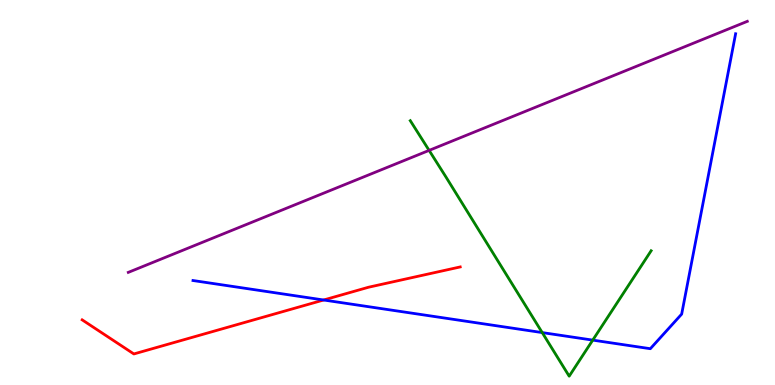[{'lines': ['blue', 'red'], 'intersections': [{'x': 4.18, 'y': 2.21}]}, {'lines': ['green', 'red'], 'intersections': []}, {'lines': ['purple', 'red'], 'intersections': []}, {'lines': ['blue', 'green'], 'intersections': [{'x': 7.0, 'y': 1.36}, {'x': 7.65, 'y': 1.17}]}, {'lines': ['blue', 'purple'], 'intersections': []}, {'lines': ['green', 'purple'], 'intersections': [{'x': 5.54, 'y': 6.09}]}]